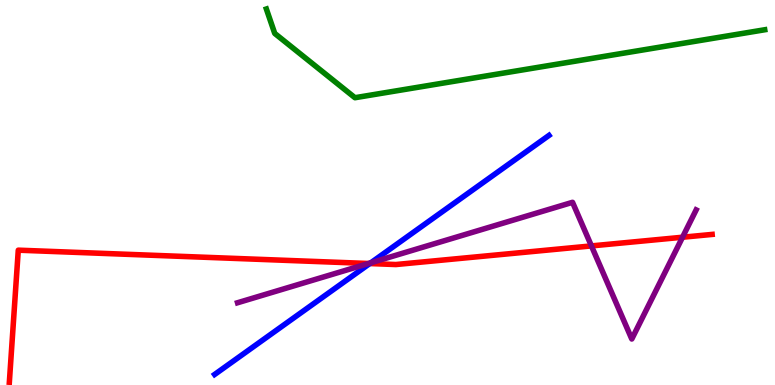[{'lines': ['blue', 'red'], 'intersections': [{'x': 4.77, 'y': 3.15}]}, {'lines': ['green', 'red'], 'intersections': []}, {'lines': ['purple', 'red'], 'intersections': [{'x': 4.75, 'y': 3.16}, {'x': 7.63, 'y': 3.61}, {'x': 8.81, 'y': 3.84}]}, {'lines': ['blue', 'green'], 'intersections': []}, {'lines': ['blue', 'purple'], 'intersections': [{'x': 4.78, 'y': 3.17}]}, {'lines': ['green', 'purple'], 'intersections': []}]